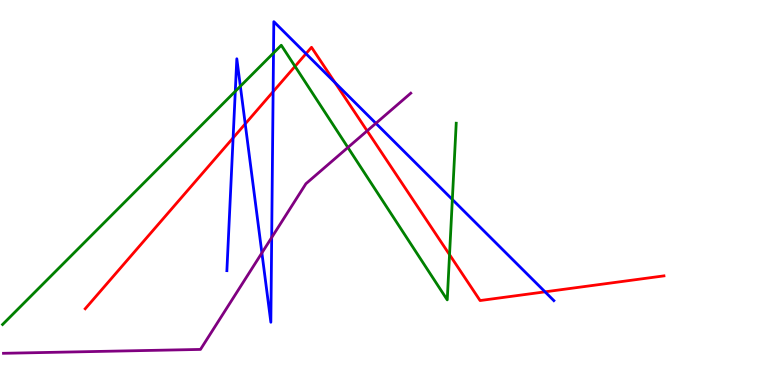[{'lines': ['blue', 'red'], 'intersections': [{'x': 3.01, 'y': 6.42}, {'x': 3.16, 'y': 6.78}, {'x': 3.52, 'y': 7.62}, {'x': 3.95, 'y': 8.61}, {'x': 4.32, 'y': 7.85}, {'x': 7.03, 'y': 2.42}]}, {'lines': ['green', 'red'], 'intersections': [{'x': 3.81, 'y': 8.28}, {'x': 5.8, 'y': 3.39}]}, {'lines': ['purple', 'red'], 'intersections': [{'x': 4.74, 'y': 6.6}]}, {'lines': ['blue', 'green'], 'intersections': [{'x': 3.04, 'y': 7.63}, {'x': 3.1, 'y': 7.76}, {'x': 3.53, 'y': 8.62}, {'x': 5.84, 'y': 4.82}]}, {'lines': ['blue', 'purple'], 'intersections': [{'x': 3.38, 'y': 3.43}, {'x': 3.51, 'y': 3.83}, {'x': 4.85, 'y': 6.8}]}, {'lines': ['green', 'purple'], 'intersections': [{'x': 4.49, 'y': 6.17}]}]